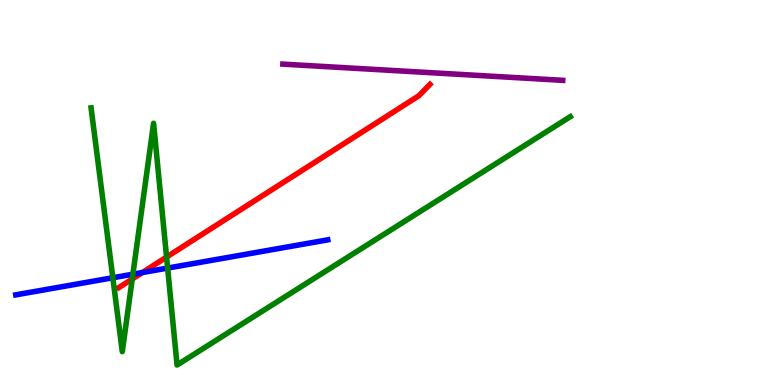[{'lines': ['blue', 'red'], 'intersections': [{'x': 1.84, 'y': 2.92}]}, {'lines': ['green', 'red'], 'intersections': [{'x': 1.71, 'y': 2.75}, {'x': 2.15, 'y': 3.32}]}, {'lines': ['purple', 'red'], 'intersections': []}, {'lines': ['blue', 'green'], 'intersections': [{'x': 1.46, 'y': 2.79}, {'x': 1.71, 'y': 2.88}, {'x': 2.16, 'y': 3.04}]}, {'lines': ['blue', 'purple'], 'intersections': []}, {'lines': ['green', 'purple'], 'intersections': []}]